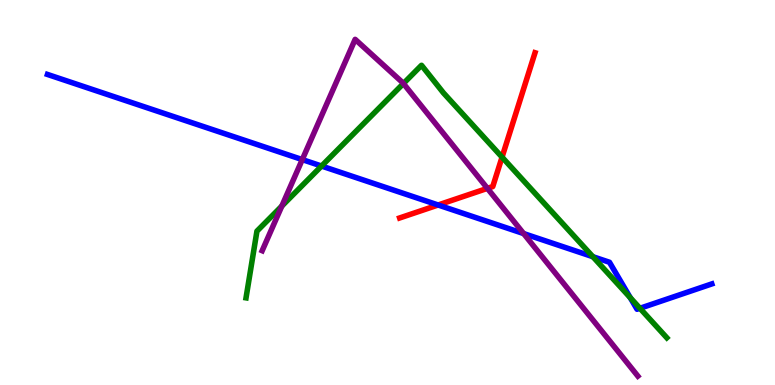[{'lines': ['blue', 'red'], 'intersections': [{'x': 5.65, 'y': 4.68}]}, {'lines': ['green', 'red'], 'intersections': [{'x': 6.48, 'y': 5.92}]}, {'lines': ['purple', 'red'], 'intersections': [{'x': 6.29, 'y': 5.11}]}, {'lines': ['blue', 'green'], 'intersections': [{'x': 4.15, 'y': 5.69}, {'x': 7.65, 'y': 3.33}, {'x': 8.13, 'y': 2.27}, {'x': 8.26, 'y': 1.99}]}, {'lines': ['blue', 'purple'], 'intersections': [{'x': 3.9, 'y': 5.85}, {'x': 6.76, 'y': 3.93}]}, {'lines': ['green', 'purple'], 'intersections': [{'x': 3.64, 'y': 4.65}, {'x': 5.21, 'y': 7.83}]}]